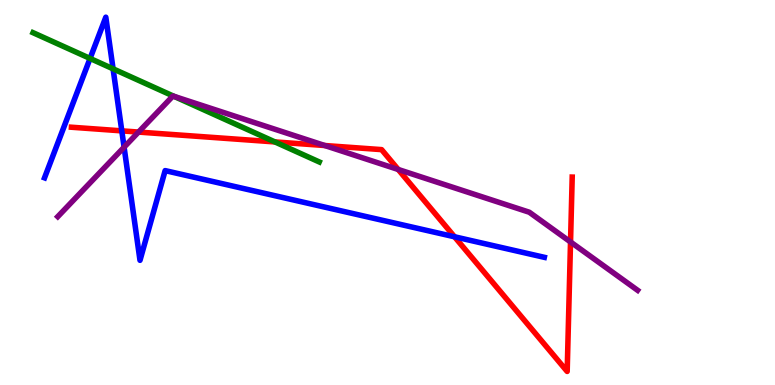[{'lines': ['blue', 'red'], 'intersections': [{'x': 1.57, 'y': 6.6}, {'x': 5.86, 'y': 3.85}]}, {'lines': ['green', 'red'], 'intersections': [{'x': 3.55, 'y': 6.31}]}, {'lines': ['purple', 'red'], 'intersections': [{'x': 1.79, 'y': 6.57}, {'x': 4.19, 'y': 6.22}, {'x': 5.14, 'y': 5.6}, {'x': 7.36, 'y': 3.72}]}, {'lines': ['blue', 'green'], 'intersections': [{'x': 1.16, 'y': 8.48}, {'x': 1.46, 'y': 8.21}]}, {'lines': ['blue', 'purple'], 'intersections': [{'x': 1.6, 'y': 6.18}]}, {'lines': ['green', 'purple'], 'intersections': [{'x': 2.24, 'y': 7.5}]}]